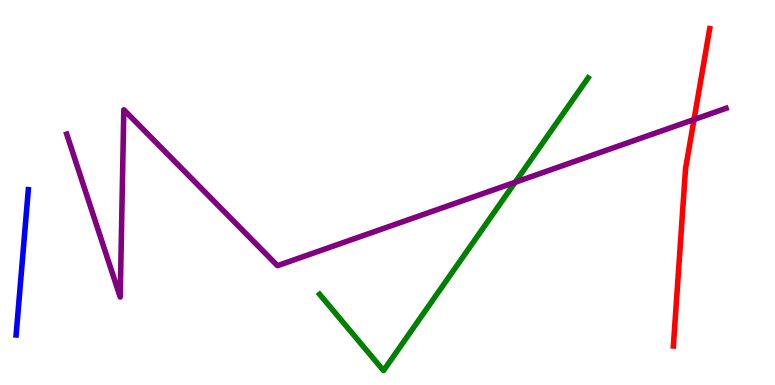[{'lines': ['blue', 'red'], 'intersections': []}, {'lines': ['green', 'red'], 'intersections': []}, {'lines': ['purple', 'red'], 'intersections': [{'x': 8.96, 'y': 6.9}]}, {'lines': ['blue', 'green'], 'intersections': []}, {'lines': ['blue', 'purple'], 'intersections': []}, {'lines': ['green', 'purple'], 'intersections': [{'x': 6.65, 'y': 5.27}]}]